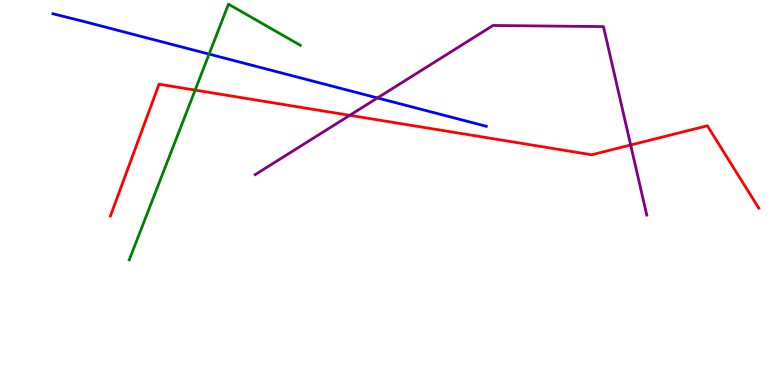[{'lines': ['blue', 'red'], 'intersections': []}, {'lines': ['green', 'red'], 'intersections': [{'x': 2.52, 'y': 7.66}]}, {'lines': ['purple', 'red'], 'intersections': [{'x': 4.51, 'y': 7.0}, {'x': 8.14, 'y': 6.23}]}, {'lines': ['blue', 'green'], 'intersections': [{'x': 2.7, 'y': 8.59}]}, {'lines': ['blue', 'purple'], 'intersections': [{'x': 4.87, 'y': 7.46}]}, {'lines': ['green', 'purple'], 'intersections': []}]